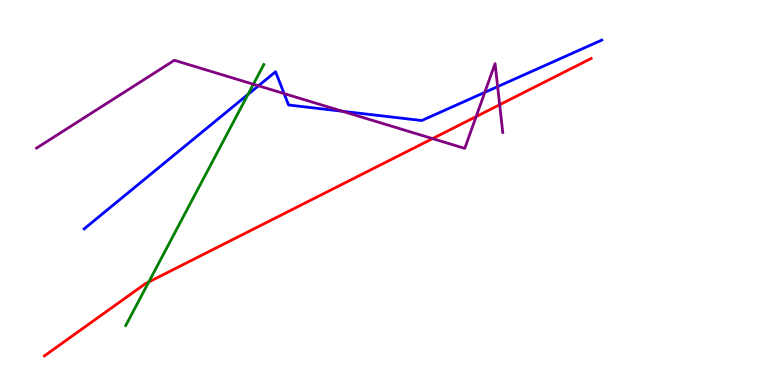[{'lines': ['blue', 'red'], 'intersections': []}, {'lines': ['green', 'red'], 'intersections': [{'x': 1.92, 'y': 2.68}]}, {'lines': ['purple', 'red'], 'intersections': [{'x': 5.58, 'y': 6.4}, {'x': 6.14, 'y': 6.97}, {'x': 6.45, 'y': 7.28}]}, {'lines': ['blue', 'green'], 'intersections': [{'x': 3.2, 'y': 7.55}]}, {'lines': ['blue', 'purple'], 'intersections': [{'x': 3.34, 'y': 7.77}, {'x': 3.67, 'y': 7.57}, {'x': 4.42, 'y': 7.11}, {'x': 6.26, 'y': 7.6}, {'x': 6.42, 'y': 7.75}]}, {'lines': ['green', 'purple'], 'intersections': [{'x': 3.27, 'y': 7.81}]}]